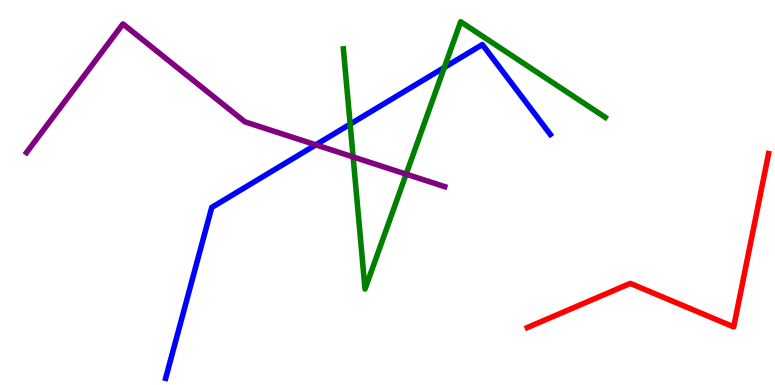[{'lines': ['blue', 'red'], 'intersections': []}, {'lines': ['green', 'red'], 'intersections': []}, {'lines': ['purple', 'red'], 'intersections': []}, {'lines': ['blue', 'green'], 'intersections': [{'x': 4.52, 'y': 6.78}, {'x': 5.73, 'y': 8.25}]}, {'lines': ['blue', 'purple'], 'intersections': [{'x': 4.07, 'y': 6.24}]}, {'lines': ['green', 'purple'], 'intersections': [{'x': 4.56, 'y': 5.92}, {'x': 5.24, 'y': 5.48}]}]